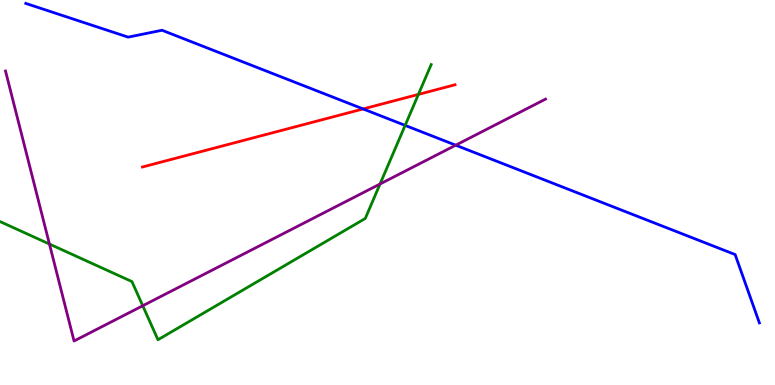[{'lines': ['blue', 'red'], 'intersections': [{'x': 4.69, 'y': 7.17}]}, {'lines': ['green', 'red'], 'intersections': [{'x': 5.4, 'y': 7.55}]}, {'lines': ['purple', 'red'], 'intersections': []}, {'lines': ['blue', 'green'], 'intersections': [{'x': 5.23, 'y': 6.74}]}, {'lines': ['blue', 'purple'], 'intersections': [{'x': 5.88, 'y': 6.23}]}, {'lines': ['green', 'purple'], 'intersections': [{'x': 0.638, 'y': 3.66}, {'x': 1.84, 'y': 2.06}, {'x': 4.9, 'y': 5.22}]}]